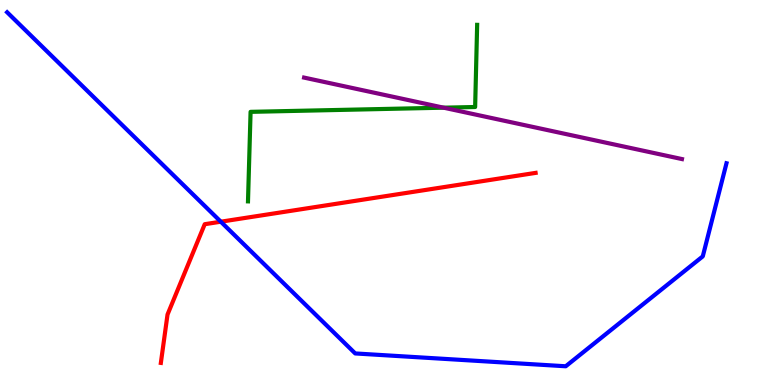[{'lines': ['blue', 'red'], 'intersections': [{'x': 2.85, 'y': 4.24}]}, {'lines': ['green', 'red'], 'intersections': []}, {'lines': ['purple', 'red'], 'intersections': []}, {'lines': ['blue', 'green'], 'intersections': []}, {'lines': ['blue', 'purple'], 'intersections': []}, {'lines': ['green', 'purple'], 'intersections': [{'x': 5.72, 'y': 7.2}]}]